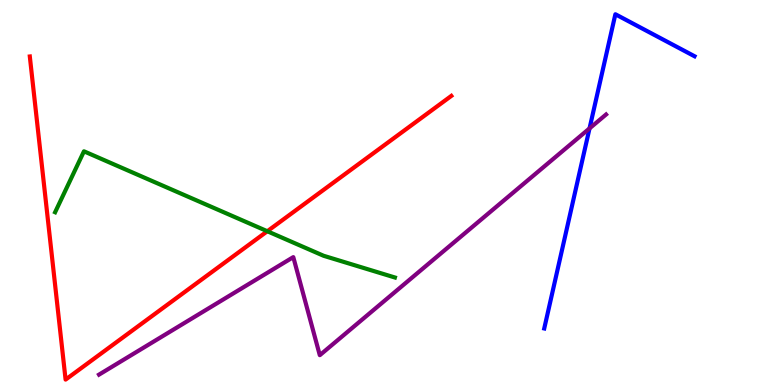[{'lines': ['blue', 'red'], 'intersections': []}, {'lines': ['green', 'red'], 'intersections': [{'x': 3.45, 'y': 3.99}]}, {'lines': ['purple', 'red'], 'intersections': []}, {'lines': ['blue', 'green'], 'intersections': []}, {'lines': ['blue', 'purple'], 'intersections': [{'x': 7.61, 'y': 6.67}]}, {'lines': ['green', 'purple'], 'intersections': []}]